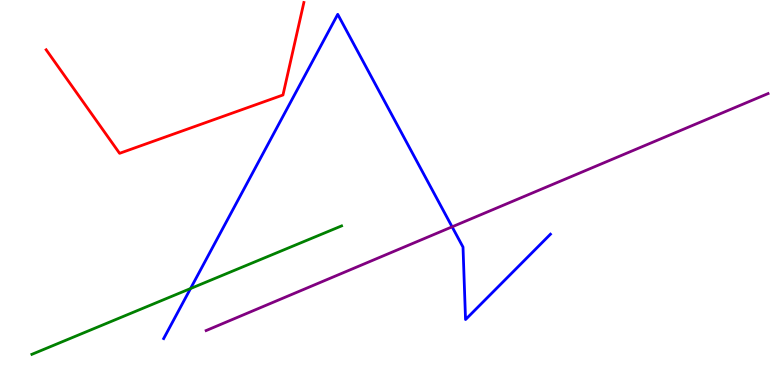[{'lines': ['blue', 'red'], 'intersections': []}, {'lines': ['green', 'red'], 'intersections': []}, {'lines': ['purple', 'red'], 'intersections': []}, {'lines': ['blue', 'green'], 'intersections': [{'x': 2.46, 'y': 2.51}]}, {'lines': ['blue', 'purple'], 'intersections': [{'x': 5.83, 'y': 4.11}]}, {'lines': ['green', 'purple'], 'intersections': []}]